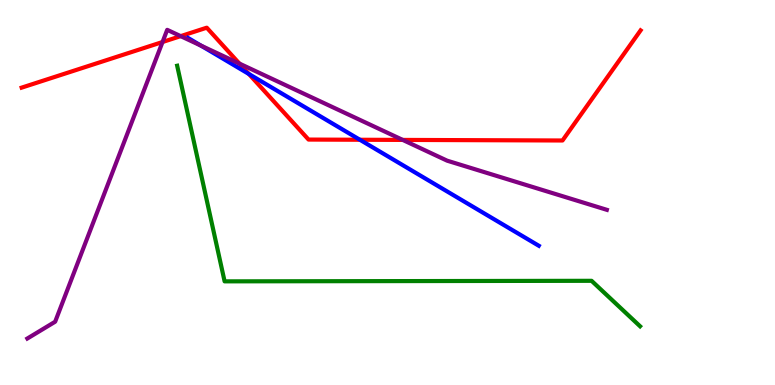[{'lines': ['blue', 'red'], 'intersections': [{'x': 3.21, 'y': 8.08}, {'x': 4.64, 'y': 6.37}]}, {'lines': ['green', 'red'], 'intersections': []}, {'lines': ['purple', 'red'], 'intersections': [{'x': 2.1, 'y': 8.91}, {'x': 2.33, 'y': 9.06}, {'x': 3.09, 'y': 8.35}, {'x': 5.2, 'y': 6.37}]}, {'lines': ['blue', 'green'], 'intersections': []}, {'lines': ['blue', 'purple'], 'intersections': [{'x': 2.59, 'y': 8.81}]}, {'lines': ['green', 'purple'], 'intersections': []}]